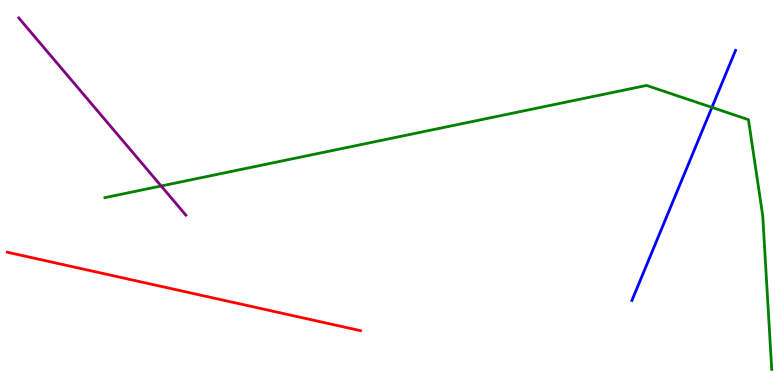[{'lines': ['blue', 'red'], 'intersections': []}, {'lines': ['green', 'red'], 'intersections': []}, {'lines': ['purple', 'red'], 'intersections': []}, {'lines': ['blue', 'green'], 'intersections': [{'x': 9.19, 'y': 7.21}]}, {'lines': ['blue', 'purple'], 'intersections': []}, {'lines': ['green', 'purple'], 'intersections': [{'x': 2.08, 'y': 5.17}]}]